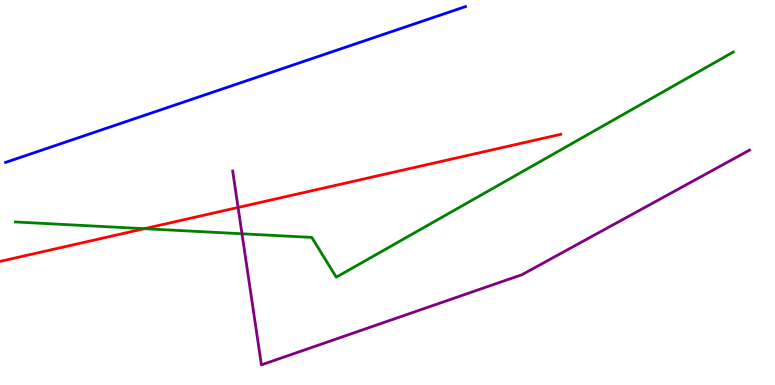[{'lines': ['blue', 'red'], 'intersections': []}, {'lines': ['green', 'red'], 'intersections': [{'x': 1.86, 'y': 4.06}]}, {'lines': ['purple', 'red'], 'intersections': [{'x': 3.07, 'y': 4.61}]}, {'lines': ['blue', 'green'], 'intersections': []}, {'lines': ['blue', 'purple'], 'intersections': []}, {'lines': ['green', 'purple'], 'intersections': [{'x': 3.12, 'y': 3.93}]}]